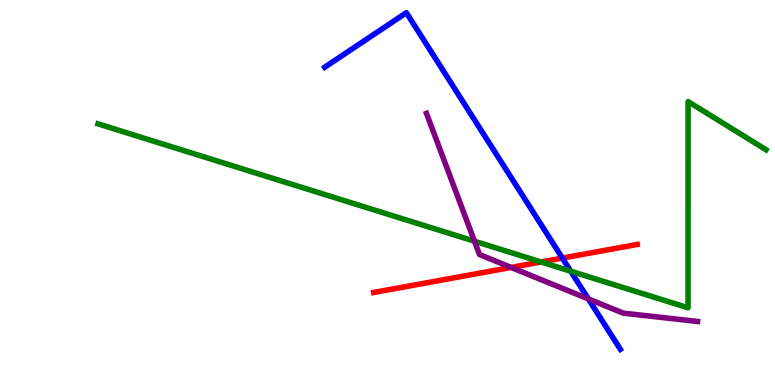[{'lines': ['blue', 'red'], 'intersections': [{'x': 7.26, 'y': 3.3}]}, {'lines': ['green', 'red'], 'intersections': [{'x': 6.98, 'y': 3.2}]}, {'lines': ['purple', 'red'], 'intersections': [{'x': 6.6, 'y': 3.05}]}, {'lines': ['blue', 'green'], 'intersections': [{'x': 7.36, 'y': 2.96}]}, {'lines': ['blue', 'purple'], 'intersections': [{'x': 7.59, 'y': 2.24}]}, {'lines': ['green', 'purple'], 'intersections': [{'x': 6.12, 'y': 3.73}]}]